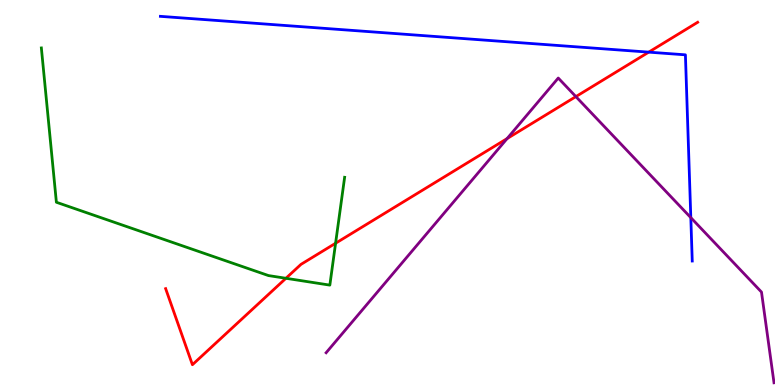[{'lines': ['blue', 'red'], 'intersections': [{'x': 8.37, 'y': 8.65}]}, {'lines': ['green', 'red'], 'intersections': [{'x': 3.69, 'y': 2.77}, {'x': 4.33, 'y': 3.68}]}, {'lines': ['purple', 'red'], 'intersections': [{'x': 6.54, 'y': 6.4}, {'x': 7.43, 'y': 7.49}]}, {'lines': ['blue', 'green'], 'intersections': []}, {'lines': ['blue', 'purple'], 'intersections': [{'x': 8.91, 'y': 4.35}]}, {'lines': ['green', 'purple'], 'intersections': []}]